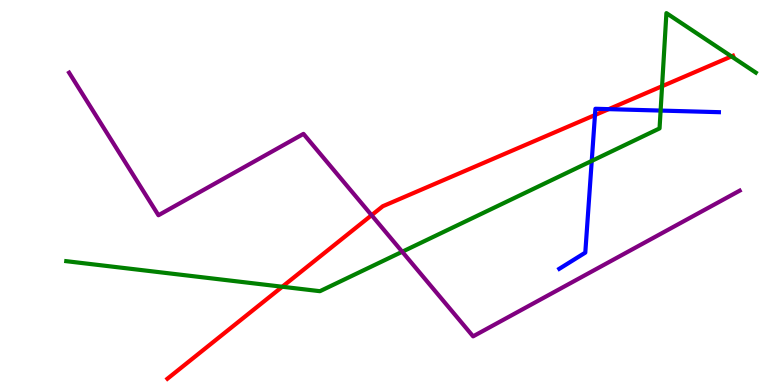[{'lines': ['blue', 'red'], 'intersections': [{'x': 7.68, 'y': 7.01}, {'x': 7.85, 'y': 7.17}]}, {'lines': ['green', 'red'], 'intersections': [{'x': 3.64, 'y': 2.55}, {'x': 8.54, 'y': 7.76}, {'x': 9.44, 'y': 8.53}]}, {'lines': ['purple', 'red'], 'intersections': [{'x': 4.79, 'y': 4.41}]}, {'lines': ['blue', 'green'], 'intersections': [{'x': 7.64, 'y': 5.82}, {'x': 8.52, 'y': 7.13}]}, {'lines': ['blue', 'purple'], 'intersections': []}, {'lines': ['green', 'purple'], 'intersections': [{'x': 5.19, 'y': 3.46}]}]